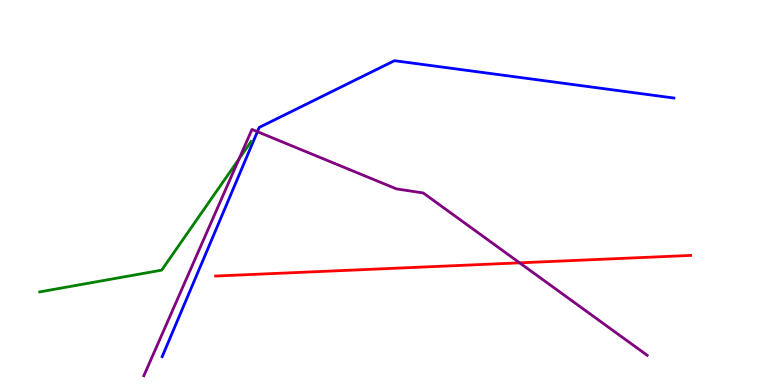[{'lines': ['blue', 'red'], 'intersections': []}, {'lines': ['green', 'red'], 'intersections': []}, {'lines': ['purple', 'red'], 'intersections': [{'x': 6.7, 'y': 3.17}]}, {'lines': ['blue', 'green'], 'intersections': []}, {'lines': ['blue', 'purple'], 'intersections': [{'x': 3.32, 'y': 6.58}]}, {'lines': ['green', 'purple'], 'intersections': [{'x': 3.08, 'y': 5.87}]}]